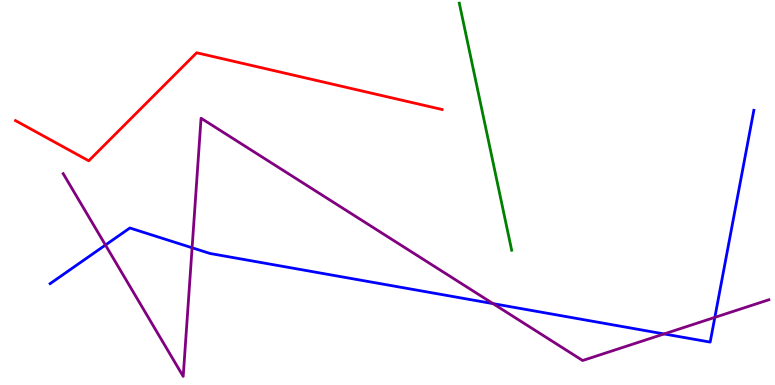[{'lines': ['blue', 'red'], 'intersections': []}, {'lines': ['green', 'red'], 'intersections': []}, {'lines': ['purple', 'red'], 'intersections': []}, {'lines': ['blue', 'green'], 'intersections': []}, {'lines': ['blue', 'purple'], 'intersections': [{'x': 1.36, 'y': 3.64}, {'x': 2.48, 'y': 3.56}, {'x': 6.36, 'y': 2.11}, {'x': 8.57, 'y': 1.33}, {'x': 9.22, 'y': 1.76}]}, {'lines': ['green', 'purple'], 'intersections': []}]